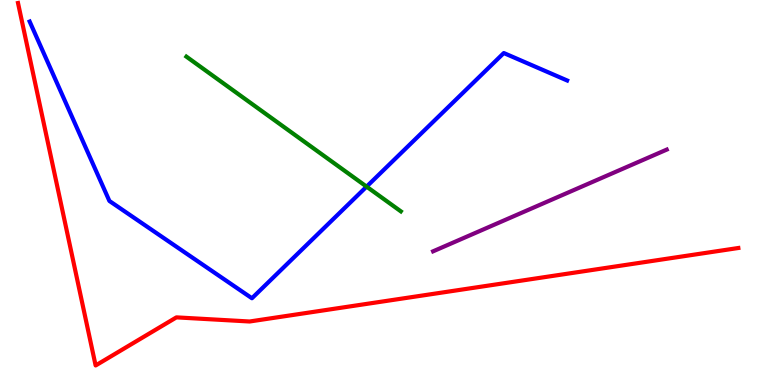[{'lines': ['blue', 'red'], 'intersections': []}, {'lines': ['green', 'red'], 'intersections': []}, {'lines': ['purple', 'red'], 'intersections': []}, {'lines': ['blue', 'green'], 'intersections': [{'x': 4.73, 'y': 5.15}]}, {'lines': ['blue', 'purple'], 'intersections': []}, {'lines': ['green', 'purple'], 'intersections': []}]